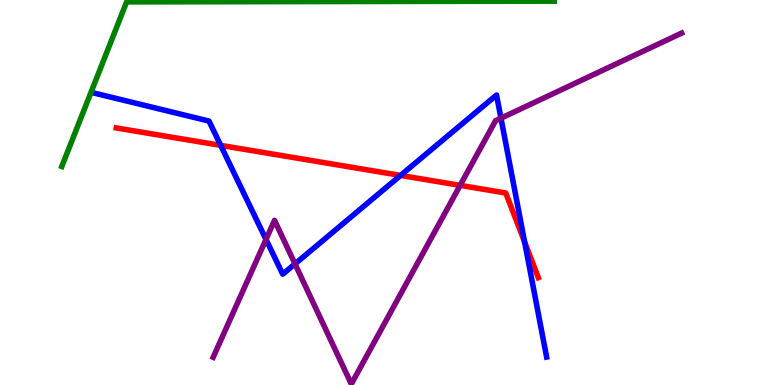[{'lines': ['blue', 'red'], 'intersections': [{'x': 2.85, 'y': 6.22}, {'x': 5.17, 'y': 5.44}, {'x': 6.77, 'y': 3.71}]}, {'lines': ['green', 'red'], 'intersections': []}, {'lines': ['purple', 'red'], 'intersections': [{'x': 5.94, 'y': 5.19}]}, {'lines': ['blue', 'green'], 'intersections': []}, {'lines': ['blue', 'purple'], 'intersections': [{'x': 3.43, 'y': 3.78}, {'x': 3.81, 'y': 3.15}, {'x': 6.46, 'y': 6.93}]}, {'lines': ['green', 'purple'], 'intersections': []}]